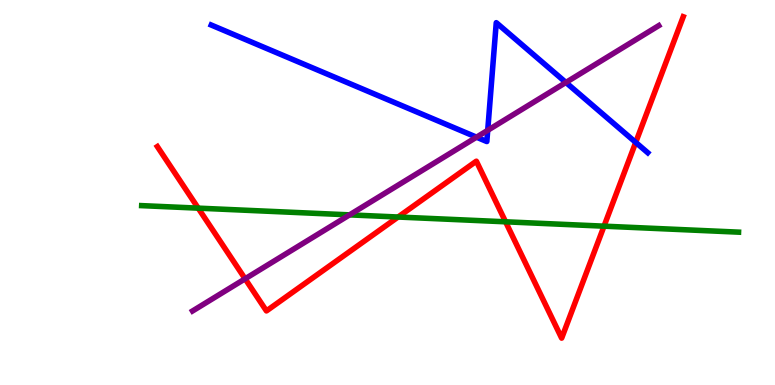[{'lines': ['blue', 'red'], 'intersections': [{'x': 8.2, 'y': 6.3}]}, {'lines': ['green', 'red'], 'intersections': [{'x': 2.56, 'y': 4.59}, {'x': 5.14, 'y': 4.36}, {'x': 6.52, 'y': 4.24}, {'x': 7.79, 'y': 4.13}]}, {'lines': ['purple', 'red'], 'intersections': [{'x': 3.16, 'y': 2.76}]}, {'lines': ['blue', 'green'], 'intersections': []}, {'lines': ['blue', 'purple'], 'intersections': [{'x': 6.15, 'y': 6.44}, {'x': 6.29, 'y': 6.62}, {'x': 7.3, 'y': 7.86}]}, {'lines': ['green', 'purple'], 'intersections': [{'x': 4.51, 'y': 4.42}]}]